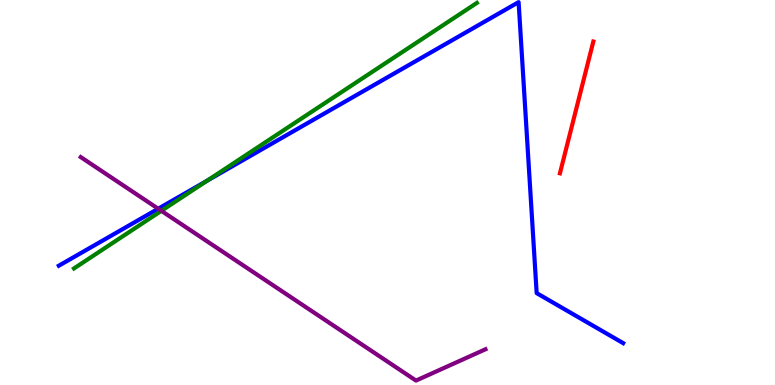[{'lines': ['blue', 'red'], 'intersections': []}, {'lines': ['green', 'red'], 'intersections': []}, {'lines': ['purple', 'red'], 'intersections': []}, {'lines': ['blue', 'green'], 'intersections': [{'x': 2.67, 'y': 5.31}]}, {'lines': ['blue', 'purple'], 'intersections': [{'x': 2.04, 'y': 4.58}]}, {'lines': ['green', 'purple'], 'intersections': [{'x': 2.08, 'y': 4.52}]}]